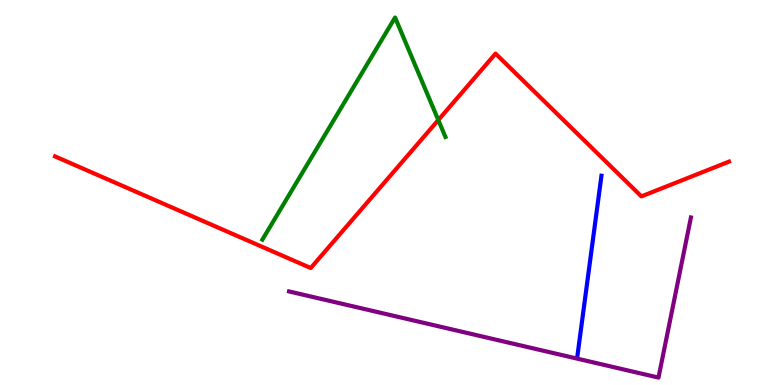[{'lines': ['blue', 'red'], 'intersections': []}, {'lines': ['green', 'red'], 'intersections': [{'x': 5.66, 'y': 6.88}]}, {'lines': ['purple', 'red'], 'intersections': []}, {'lines': ['blue', 'green'], 'intersections': []}, {'lines': ['blue', 'purple'], 'intersections': []}, {'lines': ['green', 'purple'], 'intersections': []}]